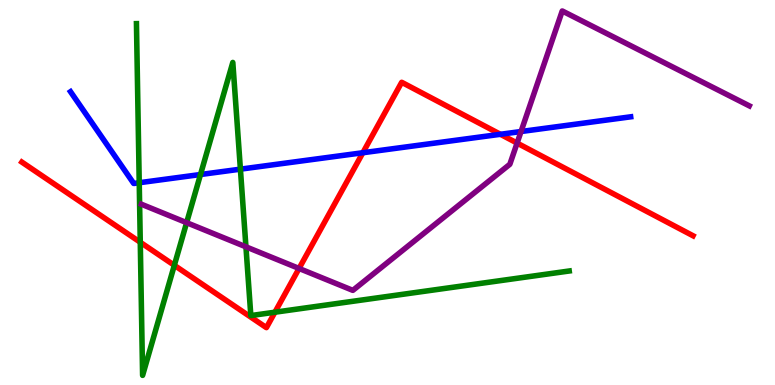[{'lines': ['blue', 'red'], 'intersections': [{'x': 4.68, 'y': 6.03}, {'x': 6.46, 'y': 6.51}]}, {'lines': ['green', 'red'], 'intersections': [{'x': 1.81, 'y': 3.71}, {'x': 2.25, 'y': 3.11}, {'x': 3.55, 'y': 1.89}]}, {'lines': ['purple', 'red'], 'intersections': [{'x': 3.86, 'y': 3.03}, {'x': 6.67, 'y': 6.28}]}, {'lines': ['blue', 'green'], 'intersections': [{'x': 1.8, 'y': 5.25}, {'x': 2.59, 'y': 5.47}, {'x': 3.1, 'y': 5.61}]}, {'lines': ['blue', 'purple'], 'intersections': [{'x': 6.72, 'y': 6.58}]}, {'lines': ['green', 'purple'], 'intersections': [{'x': 2.41, 'y': 4.22}, {'x': 3.17, 'y': 3.59}]}]